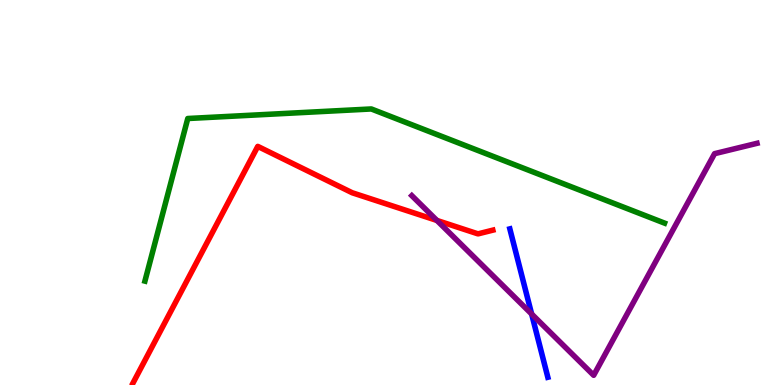[{'lines': ['blue', 'red'], 'intersections': []}, {'lines': ['green', 'red'], 'intersections': []}, {'lines': ['purple', 'red'], 'intersections': [{'x': 5.64, 'y': 4.27}]}, {'lines': ['blue', 'green'], 'intersections': []}, {'lines': ['blue', 'purple'], 'intersections': [{'x': 6.86, 'y': 1.84}]}, {'lines': ['green', 'purple'], 'intersections': []}]